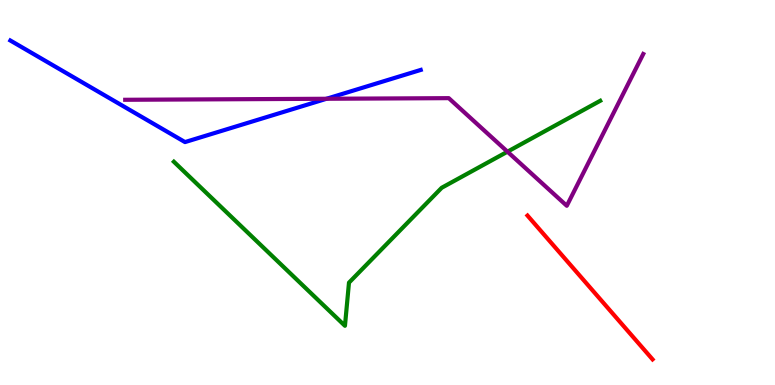[{'lines': ['blue', 'red'], 'intersections': []}, {'lines': ['green', 'red'], 'intersections': []}, {'lines': ['purple', 'red'], 'intersections': []}, {'lines': ['blue', 'green'], 'intersections': []}, {'lines': ['blue', 'purple'], 'intersections': [{'x': 4.21, 'y': 7.43}]}, {'lines': ['green', 'purple'], 'intersections': [{'x': 6.55, 'y': 6.06}]}]